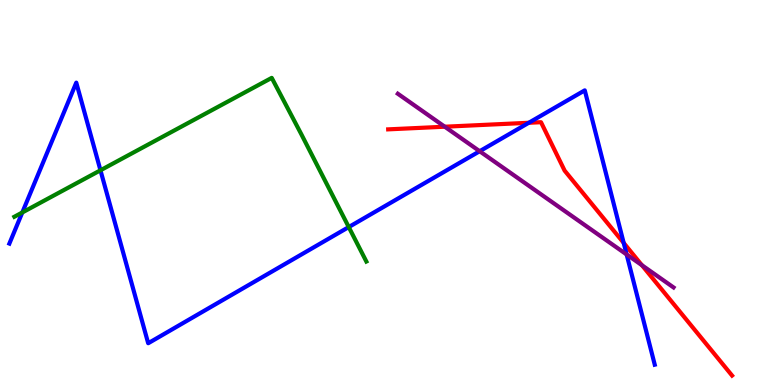[{'lines': ['blue', 'red'], 'intersections': [{'x': 6.82, 'y': 6.81}, {'x': 8.05, 'y': 3.69}]}, {'lines': ['green', 'red'], 'intersections': []}, {'lines': ['purple', 'red'], 'intersections': [{'x': 5.74, 'y': 6.71}, {'x': 8.28, 'y': 3.11}]}, {'lines': ['blue', 'green'], 'intersections': [{'x': 0.288, 'y': 4.48}, {'x': 1.3, 'y': 5.58}, {'x': 4.5, 'y': 4.1}]}, {'lines': ['blue', 'purple'], 'intersections': [{'x': 6.19, 'y': 6.07}, {'x': 8.09, 'y': 3.39}]}, {'lines': ['green', 'purple'], 'intersections': []}]